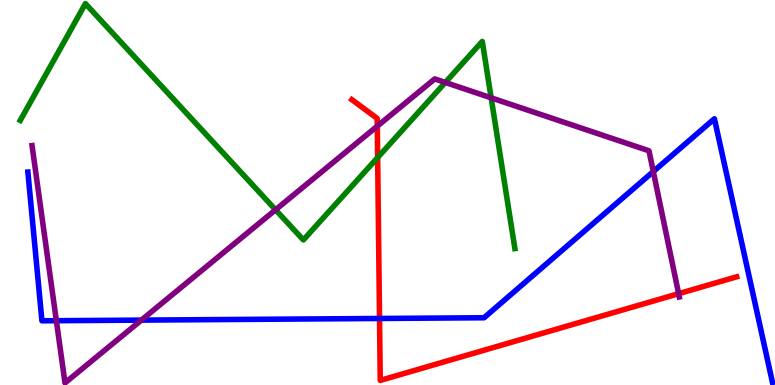[{'lines': ['blue', 'red'], 'intersections': [{'x': 4.9, 'y': 1.73}]}, {'lines': ['green', 'red'], 'intersections': [{'x': 4.87, 'y': 5.91}]}, {'lines': ['purple', 'red'], 'intersections': [{'x': 4.87, 'y': 6.72}, {'x': 8.76, 'y': 2.37}]}, {'lines': ['blue', 'green'], 'intersections': []}, {'lines': ['blue', 'purple'], 'intersections': [{'x': 0.727, 'y': 1.67}, {'x': 1.82, 'y': 1.69}, {'x': 8.43, 'y': 5.54}]}, {'lines': ['green', 'purple'], 'intersections': [{'x': 3.56, 'y': 4.55}, {'x': 5.75, 'y': 7.86}, {'x': 6.34, 'y': 7.46}]}]